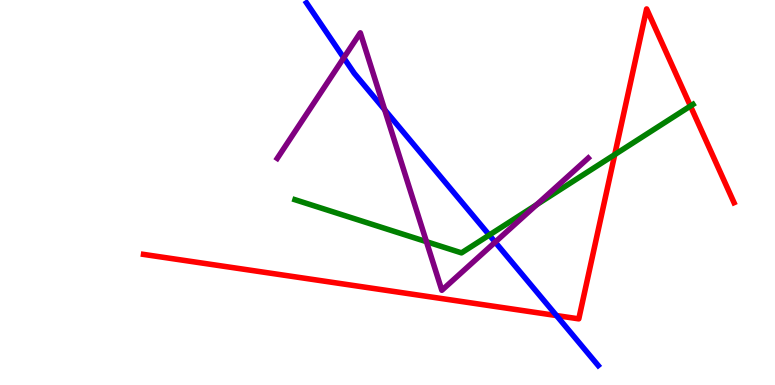[{'lines': ['blue', 'red'], 'intersections': [{'x': 7.18, 'y': 1.8}]}, {'lines': ['green', 'red'], 'intersections': [{'x': 7.93, 'y': 5.98}, {'x': 8.91, 'y': 7.25}]}, {'lines': ['purple', 'red'], 'intersections': []}, {'lines': ['blue', 'green'], 'intersections': [{'x': 6.31, 'y': 3.89}]}, {'lines': ['blue', 'purple'], 'intersections': [{'x': 4.44, 'y': 8.5}, {'x': 4.96, 'y': 7.15}, {'x': 6.39, 'y': 3.71}]}, {'lines': ['green', 'purple'], 'intersections': [{'x': 5.5, 'y': 3.72}, {'x': 6.92, 'y': 4.68}]}]